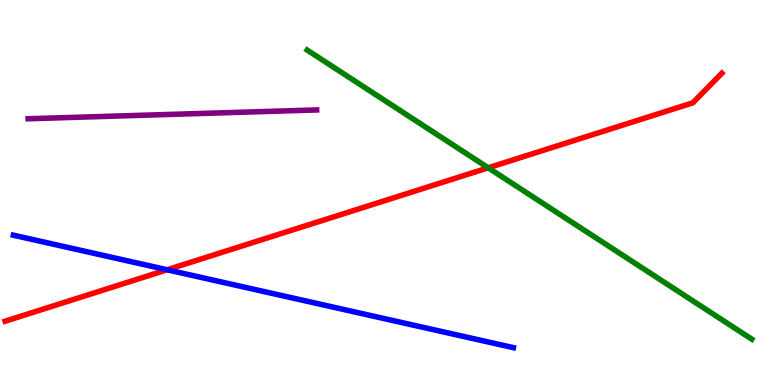[{'lines': ['blue', 'red'], 'intersections': [{'x': 2.16, 'y': 2.99}]}, {'lines': ['green', 'red'], 'intersections': [{'x': 6.3, 'y': 5.64}]}, {'lines': ['purple', 'red'], 'intersections': []}, {'lines': ['blue', 'green'], 'intersections': []}, {'lines': ['blue', 'purple'], 'intersections': []}, {'lines': ['green', 'purple'], 'intersections': []}]